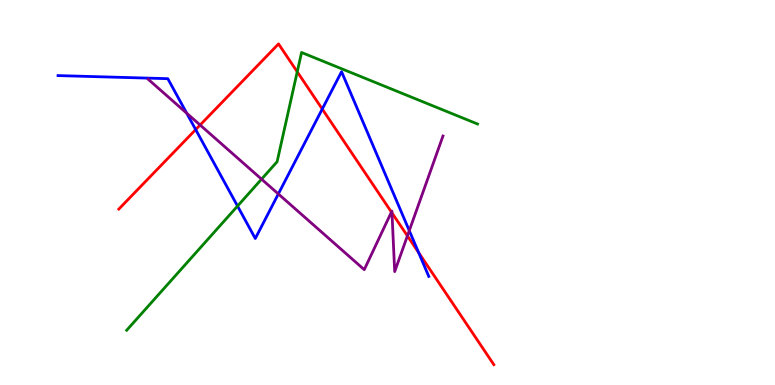[{'lines': ['blue', 'red'], 'intersections': [{'x': 2.52, 'y': 6.63}, {'x': 4.16, 'y': 7.17}, {'x': 5.4, 'y': 3.44}]}, {'lines': ['green', 'red'], 'intersections': [{'x': 3.84, 'y': 8.14}]}, {'lines': ['purple', 'red'], 'intersections': [{'x': 2.58, 'y': 6.75}, {'x': 5.05, 'y': 4.49}, {'x': 5.06, 'y': 4.47}, {'x': 5.26, 'y': 3.87}]}, {'lines': ['blue', 'green'], 'intersections': [{'x': 3.07, 'y': 4.65}]}, {'lines': ['blue', 'purple'], 'intersections': [{'x': 2.41, 'y': 7.06}, {'x': 3.59, 'y': 4.96}, {'x': 5.28, 'y': 4.01}]}, {'lines': ['green', 'purple'], 'intersections': [{'x': 3.37, 'y': 5.35}]}]